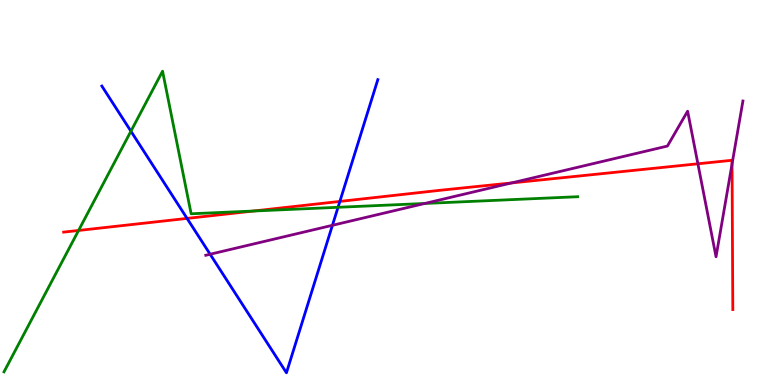[{'lines': ['blue', 'red'], 'intersections': [{'x': 2.41, 'y': 4.33}, {'x': 4.39, 'y': 4.77}]}, {'lines': ['green', 'red'], 'intersections': [{'x': 1.01, 'y': 4.01}, {'x': 3.27, 'y': 4.52}]}, {'lines': ['purple', 'red'], 'intersections': [{'x': 6.6, 'y': 5.25}, {'x': 9.01, 'y': 5.75}, {'x': 9.45, 'y': 5.74}]}, {'lines': ['blue', 'green'], 'intersections': [{'x': 1.69, 'y': 6.59}, {'x': 4.36, 'y': 4.62}]}, {'lines': ['blue', 'purple'], 'intersections': [{'x': 2.71, 'y': 3.4}, {'x': 4.29, 'y': 4.15}]}, {'lines': ['green', 'purple'], 'intersections': [{'x': 5.48, 'y': 4.72}]}]